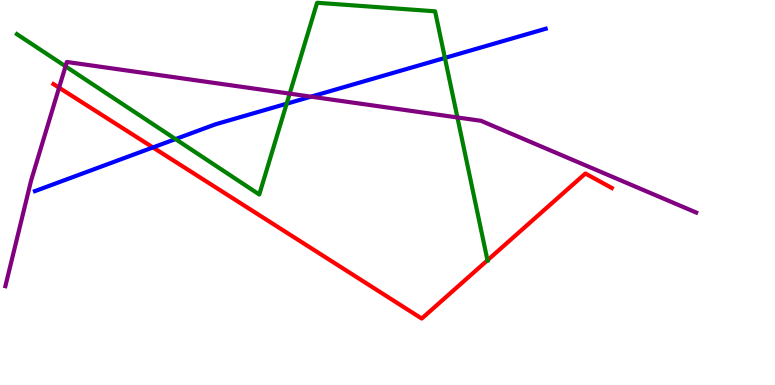[{'lines': ['blue', 'red'], 'intersections': [{'x': 1.97, 'y': 6.17}]}, {'lines': ['green', 'red'], 'intersections': [{'x': 6.29, 'y': 3.24}]}, {'lines': ['purple', 'red'], 'intersections': [{'x': 0.762, 'y': 7.72}]}, {'lines': ['blue', 'green'], 'intersections': [{'x': 2.26, 'y': 6.39}, {'x': 3.7, 'y': 7.31}, {'x': 5.74, 'y': 8.5}]}, {'lines': ['blue', 'purple'], 'intersections': [{'x': 4.01, 'y': 7.49}]}, {'lines': ['green', 'purple'], 'intersections': [{'x': 0.845, 'y': 8.28}, {'x': 3.74, 'y': 7.57}, {'x': 5.9, 'y': 6.95}]}]